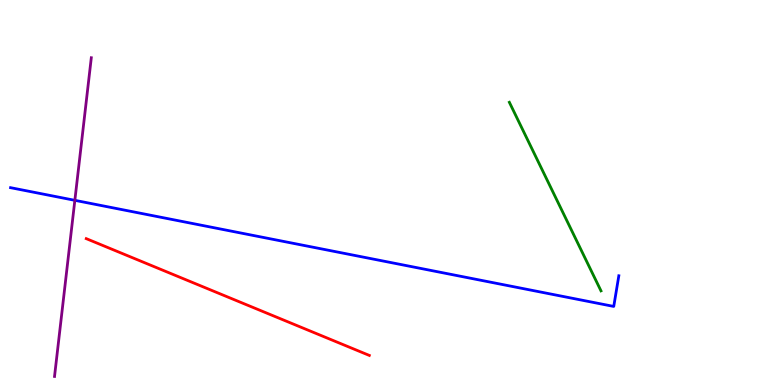[{'lines': ['blue', 'red'], 'intersections': []}, {'lines': ['green', 'red'], 'intersections': []}, {'lines': ['purple', 'red'], 'intersections': []}, {'lines': ['blue', 'green'], 'intersections': []}, {'lines': ['blue', 'purple'], 'intersections': [{'x': 0.966, 'y': 4.8}]}, {'lines': ['green', 'purple'], 'intersections': []}]